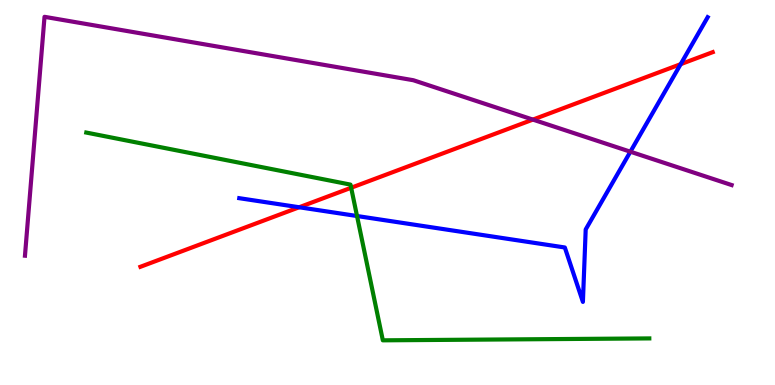[{'lines': ['blue', 'red'], 'intersections': [{'x': 3.86, 'y': 4.62}, {'x': 8.78, 'y': 8.33}]}, {'lines': ['green', 'red'], 'intersections': [{'x': 4.53, 'y': 5.12}]}, {'lines': ['purple', 'red'], 'intersections': [{'x': 6.88, 'y': 6.89}]}, {'lines': ['blue', 'green'], 'intersections': [{'x': 4.61, 'y': 4.39}]}, {'lines': ['blue', 'purple'], 'intersections': [{'x': 8.13, 'y': 6.06}]}, {'lines': ['green', 'purple'], 'intersections': []}]